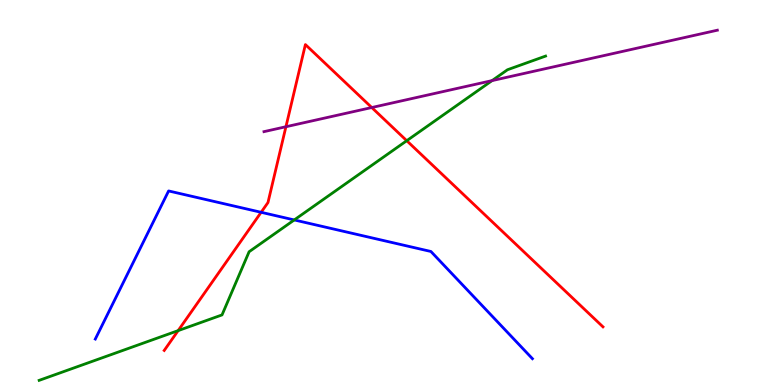[{'lines': ['blue', 'red'], 'intersections': [{'x': 3.37, 'y': 4.49}]}, {'lines': ['green', 'red'], 'intersections': [{'x': 2.3, 'y': 1.41}, {'x': 5.25, 'y': 6.35}]}, {'lines': ['purple', 'red'], 'intersections': [{'x': 3.69, 'y': 6.71}, {'x': 4.8, 'y': 7.21}]}, {'lines': ['blue', 'green'], 'intersections': [{'x': 3.8, 'y': 4.29}]}, {'lines': ['blue', 'purple'], 'intersections': []}, {'lines': ['green', 'purple'], 'intersections': [{'x': 6.35, 'y': 7.91}]}]